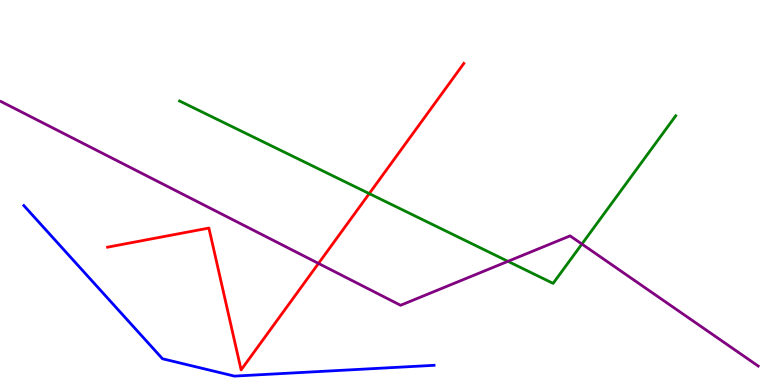[{'lines': ['blue', 'red'], 'intersections': []}, {'lines': ['green', 'red'], 'intersections': [{'x': 4.76, 'y': 4.97}]}, {'lines': ['purple', 'red'], 'intersections': [{'x': 4.11, 'y': 3.16}]}, {'lines': ['blue', 'green'], 'intersections': []}, {'lines': ['blue', 'purple'], 'intersections': []}, {'lines': ['green', 'purple'], 'intersections': [{'x': 6.55, 'y': 3.21}, {'x': 7.51, 'y': 3.66}]}]